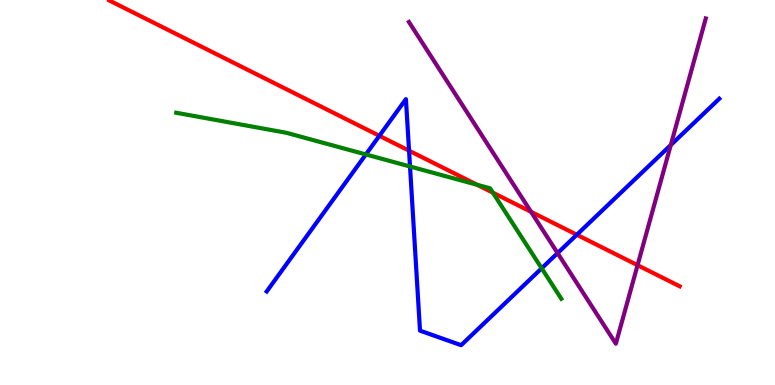[{'lines': ['blue', 'red'], 'intersections': [{'x': 4.9, 'y': 6.47}, {'x': 5.28, 'y': 6.09}, {'x': 7.44, 'y': 3.9}]}, {'lines': ['green', 'red'], 'intersections': [{'x': 6.16, 'y': 5.2}, {'x': 6.36, 'y': 5.0}]}, {'lines': ['purple', 'red'], 'intersections': [{'x': 6.85, 'y': 4.5}, {'x': 8.23, 'y': 3.11}]}, {'lines': ['blue', 'green'], 'intersections': [{'x': 4.72, 'y': 5.99}, {'x': 5.29, 'y': 5.68}, {'x': 6.99, 'y': 3.03}]}, {'lines': ['blue', 'purple'], 'intersections': [{'x': 7.19, 'y': 3.43}, {'x': 8.66, 'y': 6.23}]}, {'lines': ['green', 'purple'], 'intersections': []}]